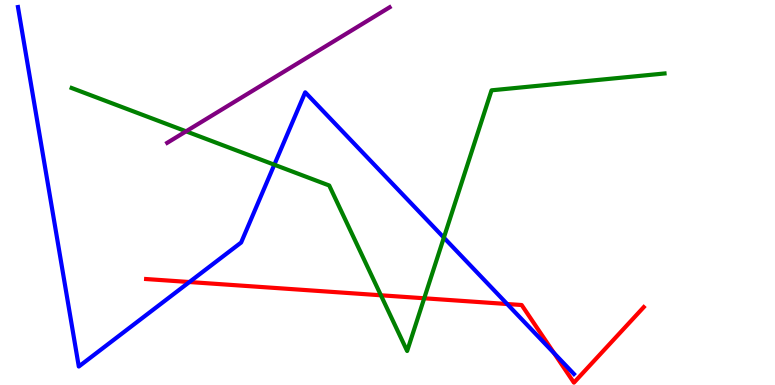[{'lines': ['blue', 'red'], 'intersections': [{'x': 2.44, 'y': 2.67}, {'x': 6.54, 'y': 2.1}, {'x': 7.15, 'y': 0.826}]}, {'lines': ['green', 'red'], 'intersections': [{'x': 4.91, 'y': 2.33}, {'x': 5.47, 'y': 2.25}]}, {'lines': ['purple', 'red'], 'intersections': []}, {'lines': ['blue', 'green'], 'intersections': [{'x': 3.54, 'y': 5.72}, {'x': 5.73, 'y': 3.83}]}, {'lines': ['blue', 'purple'], 'intersections': []}, {'lines': ['green', 'purple'], 'intersections': [{'x': 2.4, 'y': 6.59}]}]